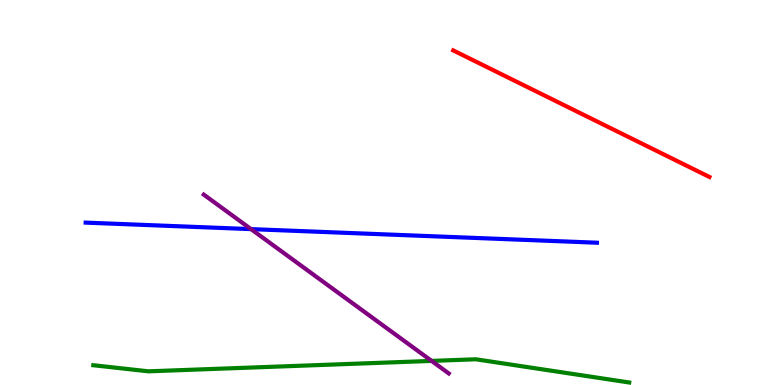[{'lines': ['blue', 'red'], 'intersections': []}, {'lines': ['green', 'red'], 'intersections': []}, {'lines': ['purple', 'red'], 'intersections': []}, {'lines': ['blue', 'green'], 'intersections': []}, {'lines': ['blue', 'purple'], 'intersections': [{'x': 3.24, 'y': 4.05}]}, {'lines': ['green', 'purple'], 'intersections': [{'x': 5.57, 'y': 0.626}]}]